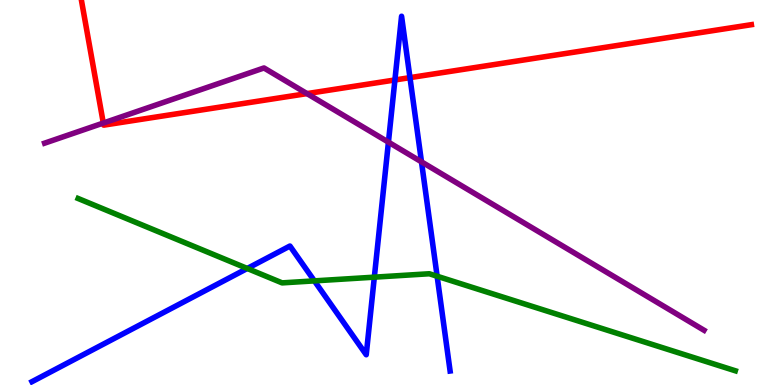[{'lines': ['blue', 'red'], 'intersections': [{'x': 5.1, 'y': 7.92}, {'x': 5.29, 'y': 7.98}]}, {'lines': ['green', 'red'], 'intersections': []}, {'lines': ['purple', 'red'], 'intersections': [{'x': 1.33, 'y': 6.8}, {'x': 3.96, 'y': 7.57}]}, {'lines': ['blue', 'green'], 'intersections': [{'x': 3.19, 'y': 3.03}, {'x': 4.06, 'y': 2.7}, {'x': 4.83, 'y': 2.8}, {'x': 5.64, 'y': 2.83}]}, {'lines': ['blue', 'purple'], 'intersections': [{'x': 5.01, 'y': 6.31}, {'x': 5.44, 'y': 5.8}]}, {'lines': ['green', 'purple'], 'intersections': []}]